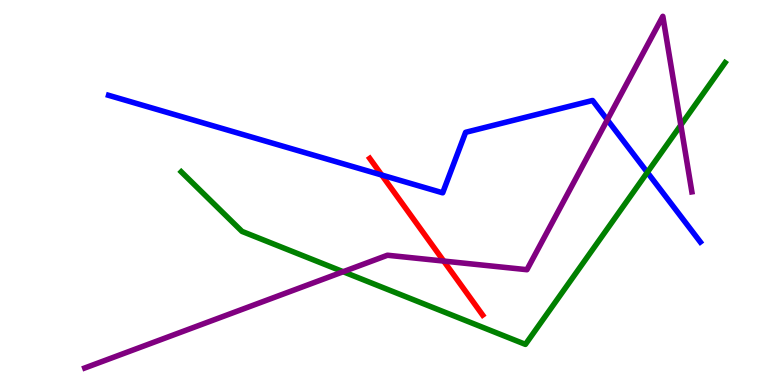[{'lines': ['blue', 'red'], 'intersections': [{'x': 4.93, 'y': 5.45}]}, {'lines': ['green', 'red'], 'intersections': []}, {'lines': ['purple', 'red'], 'intersections': [{'x': 5.73, 'y': 3.22}]}, {'lines': ['blue', 'green'], 'intersections': [{'x': 8.35, 'y': 5.52}]}, {'lines': ['blue', 'purple'], 'intersections': [{'x': 7.84, 'y': 6.89}]}, {'lines': ['green', 'purple'], 'intersections': [{'x': 4.43, 'y': 2.94}, {'x': 8.78, 'y': 6.75}]}]